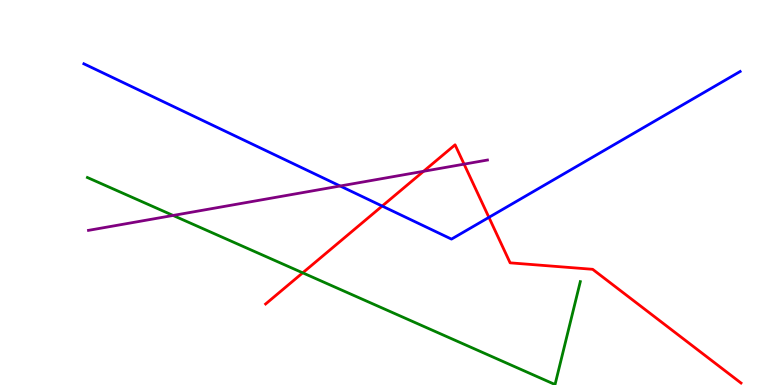[{'lines': ['blue', 'red'], 'intersections': [{'x': 4.93, 'y': 4.65}, {'x': 6.31, 'y': 4.35}]}, {'lines': ['green', 'red'], 'intersections': [{'x': 3.91, 'y': 2.91}]}, {'lines': ['purple', 'red'], 'intersections': [{'x': 5.47, 'y': 5.55}, {'x': 5.99, 'y': 5.74}]}, {'lines': ['blue', 'green'], 'intersections': []}, {'lines': ['blue', 'purple'], 'intersections': [{'x': 4.39, 'y': 5.17}]}, {'lines': ['green', 'purple'], 'intersections': [{'x': 2.23, 'y': 4.4}]}]